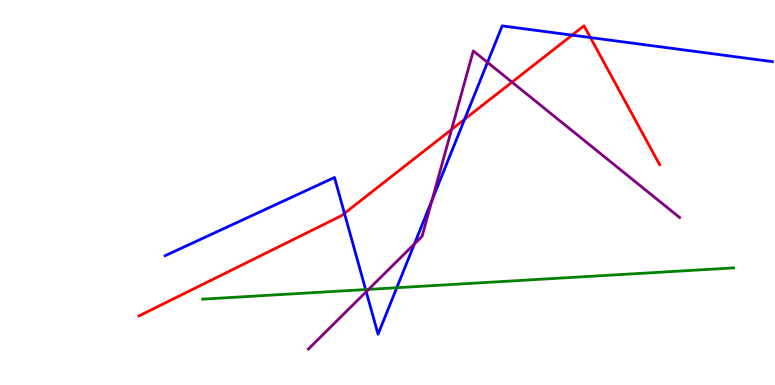[{'lines': ['blue', 'red'], 'intersections': [{'x': 4.44, 'y': 4.46}, {'x': 5.99, 'y': 6.9}, {'x': 7.38, 'y': 9.09}, {'x': 7.62, 'y': 9.02}]}, {'lines': ['green', 'red'], 'intersections': []}, {'lines': ['purple', 'red'], 'intersections': [{'x': 5.83, 'y': 6.64}, {'x': 6.61, 'y': 7.87}]}, {'lines': ['blue', 'green'], 'intersections': [{'x': 4.72, 'y': 2.48}, {'x': 5.12, 'y': 2.53}]}, {'lines': ['blue', 'purple'], 'intersections': [{'x': 4.73, 'y': 2.42}, {'x': 5.35, 'y': 3.66}, {'x': 5.57, 'y': 4.8}, {'x': 6.29, 'y': 8.38}]}, {'lines': ['green', 'purple'], 'intersections': [{'x': 4.76, 'y': 2.48}]}]